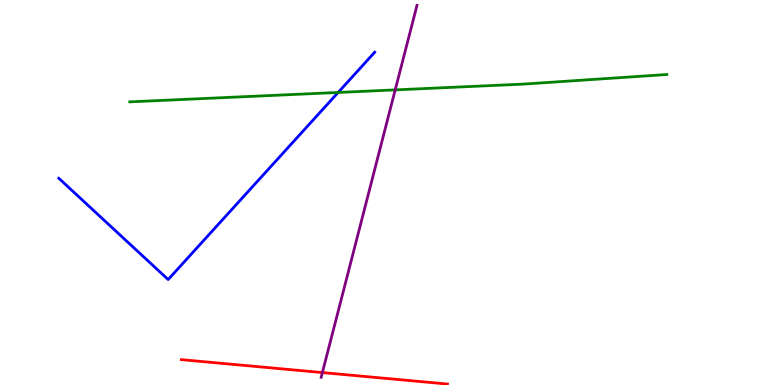[{'lines': ['blue', 'red'], 'intersections': []}, {'lines': ['green', 'red'], 'intersections': []}, {'lines': ['purple', 'red'], 'intersections': [{'x': 4.16, 'y': 0.323}]}, {'lines': ['blue', 'green'], 'intersections': [{'x': 4.36, 'y': 7.6}]}, {'lines': ['blue', 'purple'], 'intersections': []}, {'lines': ['green', 'purple'], 'intersections': [{'x': 5.1, 'y': 7.67}]}]